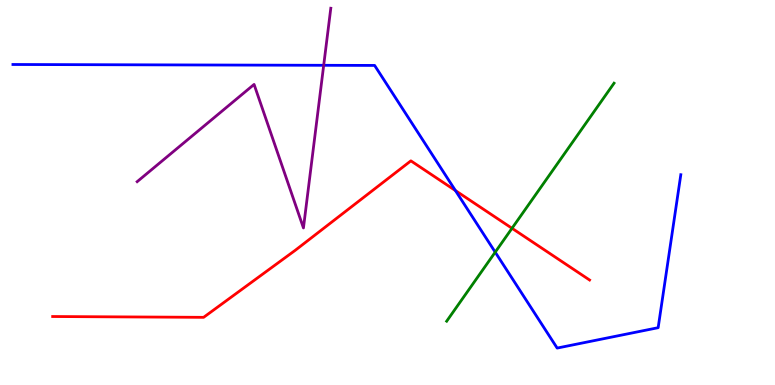[{'lines': ['blue', 'red'], 'intersections': [{'x': 5.88, 'y': 5.05}]}, {'lines': ['green', 'red'], 'intersections': [{'x': 6.61, 'y': 4.07}]}, {'lines': ['purple', 'red'], 'intersections': []}, {'lines': ['blue', 'green'], 'intersections': [{'x': 6.39, 'y': 3.45}]}, {'lines': ['blue', 'purple'], 'intersections': [{'x': 4.18, 'y': 8.3}]}, {'lines': ['green', 'purple'], 'intersections': []}]